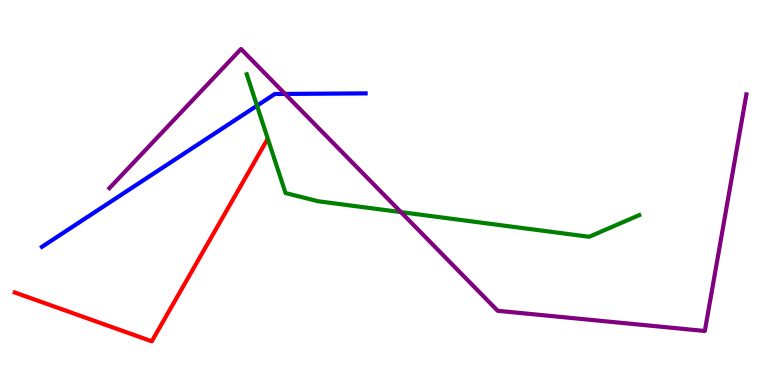[{'lines': ['blue', 'red'], 'intersections': []}, {'lines': ['green', 'red'], 'intersections': []}, {'lines': ['purple', 'red'], 'intersections': []}, {'lines': ['blue', 'green'], 'intersections': [{'x': 3.32, 'y': 7.25}]}, {'lines': ['blue', 'purple'], 'intersections': [{'x': 3.68, 'y': 7.56}]}, {'lines': ['green', 'purple'], 'intersections': [{'x': 5.17, 'y': 4.49}]}]